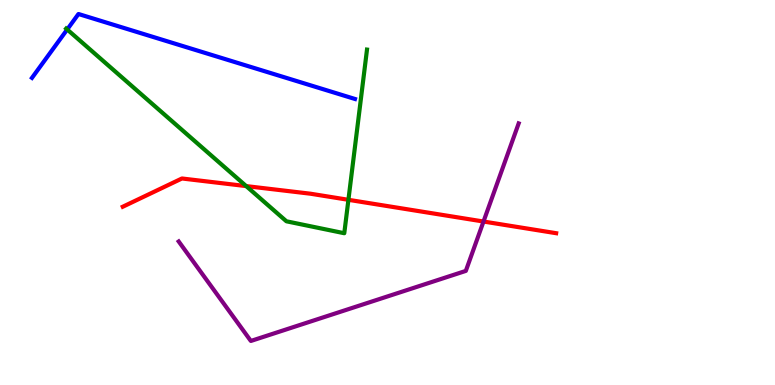[{'lines': ['blue', 'red'], 'intersections': []}, {'lines': ['green', 'red'], 'intersections': [{'x': 3.18, 'y': 5.17}, {'x': 4.5, 'y': 4.81}]}, {'lines': ['purple', 'red'], 'intersections': [{'x': 6.24, 'y': 4.25}]}, {'lines': ['blue', 'green'], 'intersections': [{'x': 0.867, 'y': 9.23}]}, {'lines': ['blue', 'purple'], 'intersections': []}, {'lines': ['green', 'purple'], 'intersections': []}]